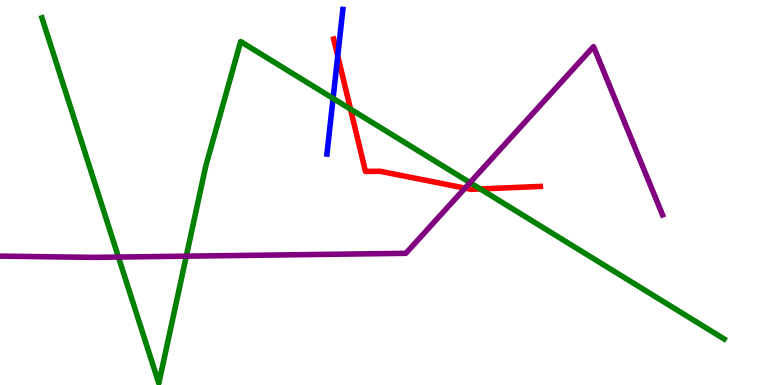[{'lines': ['blue', 'red'], 'intersections': [{'x': 4.36, 'y': 8.55}]}, {'lines': ['green', 'red'], 'intersections': [{'x': 4.52, 'y': 7.16}, {'x': 6.2, 'y': 5.09}]}, {'lines': ['purple', 'red'], 'intersections': [{'x': 6.0, 'y': 5.11}]}, {'lines': ['blue', 'green'], 'intersections': [{'x': 4.3, 'y': 7.44}]}, {'lines': ['blue', 'purple'], 'intersections': []}, {'lines': ['green', 'purple'], 'intersections': [{'x': 1.53, 'y': 3.32}, {'x': 2.4, 'y': 3.35}, {'x': 6.06, 'y': 5.26}]}]